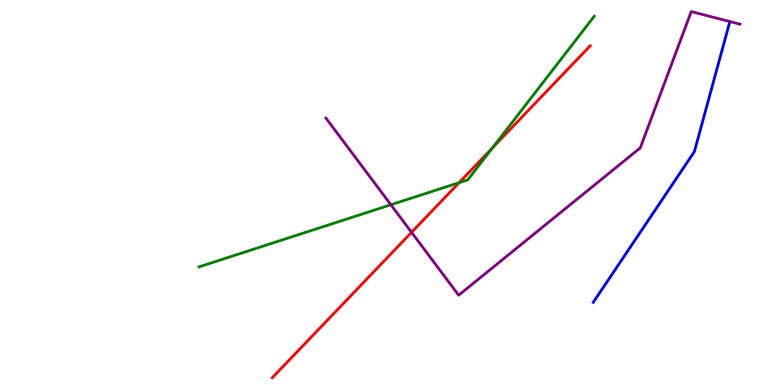[{'lines': ['blue', 'red'], 'intersections': []}, {'lines': ['green', 'red'], 'intersections': [{'x': 5.92, 'y': 5.26}, {'x': 6.35, 'y': 6.16}]}, {'lines': ['purple', 'red'], 'intersections': [{'x': 5.31, 'y': 3.97}]}, {'lines': ['blue', 'green'], 'intersections': []}, {'lines': ['blue', 'purple'], 'intersections': []}, {'lines': ['green', 'purple'], 'intersections': [{'x': 5.04, 'y': 4.68}]}]